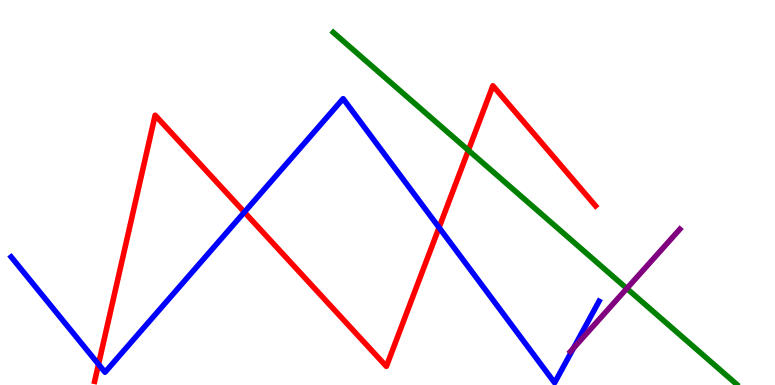[{'lines': ['blue', 'red'], 'intersections': [{'x': 1.27, 'y': 0.538}, {'x': 3.15, 'y': 4.49}, {'x': 5.67, 'y': 4.09}]}, {'lines': ['green', 'red'], 'intersections': [{'x': 6.04, 'y': 6.1}]}, {'lines': ['purple', 'red'], 'intersections': []}, {'lines': ['blue', 'green'], 'intersections': []}, {'lines': ['blue', 'purple'], 'intersections': [{'x': 7.4, 'y': 0.957}]}, {'lines': ['green', 'purple'], 'intersections': [{'x': 8.09, 'y': 2.51}]}]